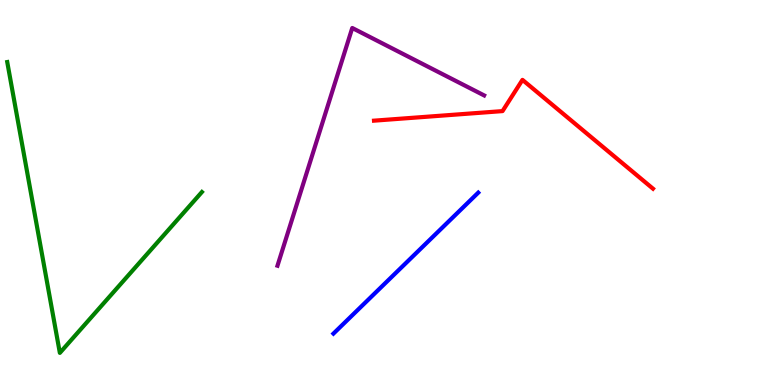[{'lines': ['blue', 'red'], 'intersections': []}, {'lines': ['green', 'red'], 'intersections': []}, {'lines': ['purple', 'red'], 'intersections': []}, {'lines': ['blue', 'green'], 'intersections': []}, {'lines': ['blue', 'purple'], 'intersections': []}, {'lines': ['green', 'purple'], 'intersections': []}]